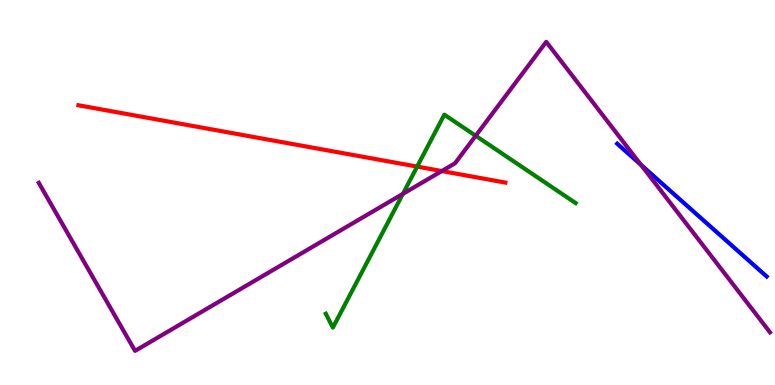[{'lines': ['blue', 'red'], 'intersections': []}, {'lines': ['green', 'red'], 'intersections': [{'x': 5.38, 'y': 5.67}]}, {'lines': ['purple', 'red'], 'intersections': [{'x': 5.7, 'y': 5.56}]}, {'lines': ['blue', 'green'], 'intersections': []}, {'lines': ['blue', 'purple'], 'intersections': [{'x': 8.27, 'y': 5.72}]}, {'lines': ['green', 'purple'], 'intersections': [{'x': 5.2, 'y': 4.96}, {'x': 6.14, 'y': 6.47}]}]